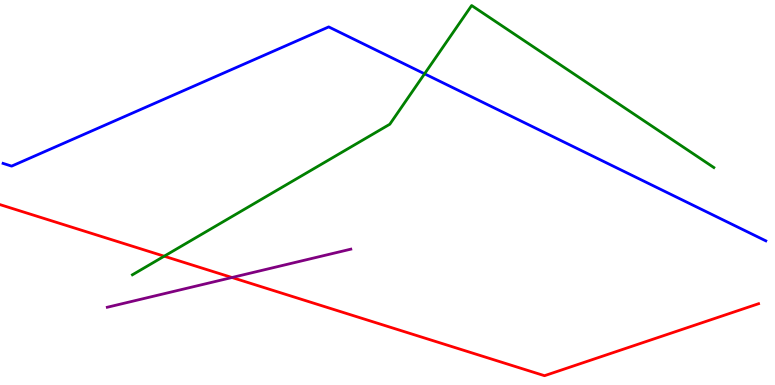[{'lines': ['blue', 'red'], 'intersections': []}, {'lines': ['green', 'red'], 'intersections': [{'x': 2.12, 'y': 3.35}]}, {'lines': ['purple', 'red'], 'intersections': [{'x': 2.99, 'y': 2.79}]}, {'lines': ['blue', 'green'], 'intersections': [{'x': 5.48, 'y': 8.08}]}, {'lines': ['blue', 'purple'], 'intersections': []}, {'lines': ['green', 'purple'], 'intersections': []}]